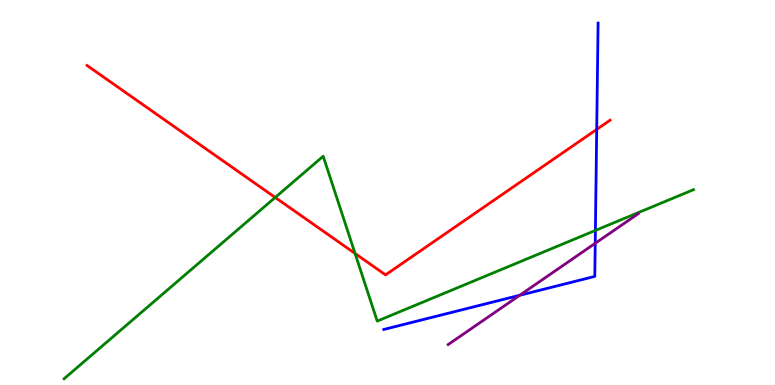[{'lines': ['blue', 'red'], 'intersections': [{'x': 7.7, 'y': 6.64}]}, {'lines': ['green', 'red'], 'intersections': [{'x': 3.55, 'y': 4.87}, {'x': 4.58, 'y': 3.42}]}, {'lines': ['purple', 'red'], 'intersections': []}, {'lines': ['blue', 'green'], 'intersections': [{'x': 7.68, 'y': 4.01}]}, {'lines': ['blue', 'purple'], 'intersections': [{'x': 6.71, 'y': 2.33}, {'x': 7.68, 'y': 3.68}]}, {'lines': ['green', 'purple'], 'intersections': []}]